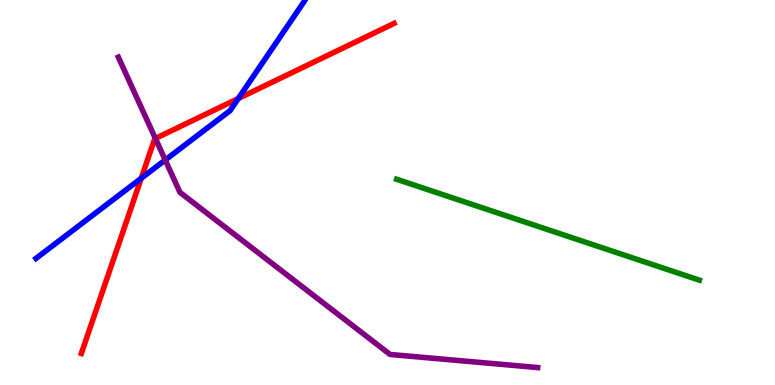[{'lines': ['blue', 'red'], 'intersections': [{'x': 1.82, 'y': 5.37}, {'x': 3.07, 'y': 7.44}]}, {'lines': ['green', 'red'], 'intersections': []}, {'lines': ['purple', 'red'], 'intersections': [{'x': 2.01, 'y': 6.4}]}, {'lines': ['blue', 'green'], 'intersections': []}, {'lines': ['blue', 'purple'], 'intersections': [{'x': 2.13, 'y': 5.84}]}, {'lines': ['green', 'purple'], 'intersections': []}]